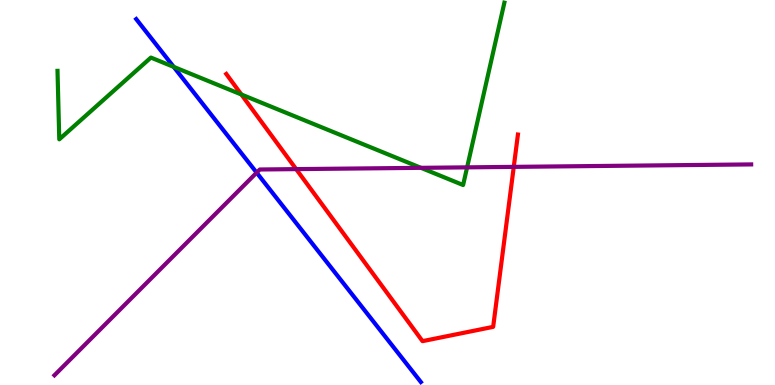[{'lines': ['blue', 'red'], 'intersections': []}, {'lines': ['green', 'red'], 'intersections': [{'x': 3.11, 'y': 7.55}]}, {'lines': ['purple', 'red'], 'intersections': [{'x': 3.82, 'y': 5.61}, {'x': 6.63, 'y': 5.67}]}, {'lines': ['blue', 'green'], 'intersections': [{'x': 2.24, 'y': 8.26}]}, {'lines': ['blue', 'purple'], 'intersections': [{'x': 3.31, 'y': 5.52}]}, {'lines': ['green', 'purple'], 'intersections': [{'x': 5.43, 'y': 5.64}, {'x': 6.03, 'y': 5.65}]}]